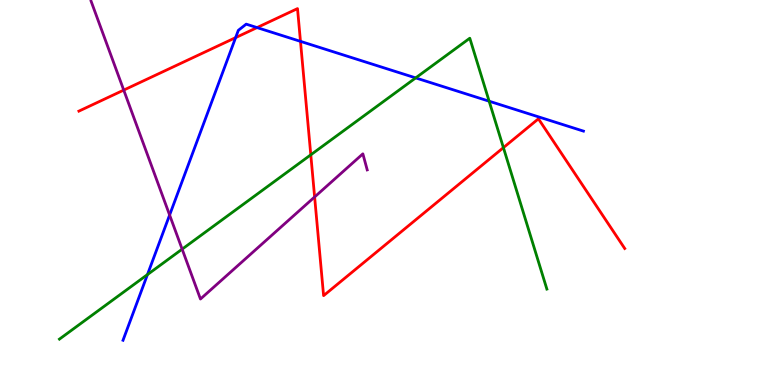[{'lines': ['blue', 'red'], 'intersections': [{'x': 3.04, 'y': 9.02}, {'x': 3.32, 'y': 9.28}, {'x': 3.88, 'y': 8.93}]}, {'lines': ['green', 'red'], 'intersections': [{'x': 4.01, 'y': 5.98}, {'x': 6.5, 'y': 6.17}]}, {'lines': ['purple', 'red'], 'intersections': [{'x': 1.6, 'y': 7.66}, {'x': 4.06, 'y': 4.88}]}, {'lines': ['blue', 'green'], 'intersections': [{'x': 1.9, 'y': 2.87}, {'x': 5.36, 'y': 7.98}, {'x': 6.31, 'y': 7.37}]}, {'lines': ['blue', 'purple'], 'intersections': [{'x': 2.19, 'y': 4.41}]}, {'lines': ['green', 'purple'], 'intersections': [{'x': 2.35, 'y': 3.53}]}]